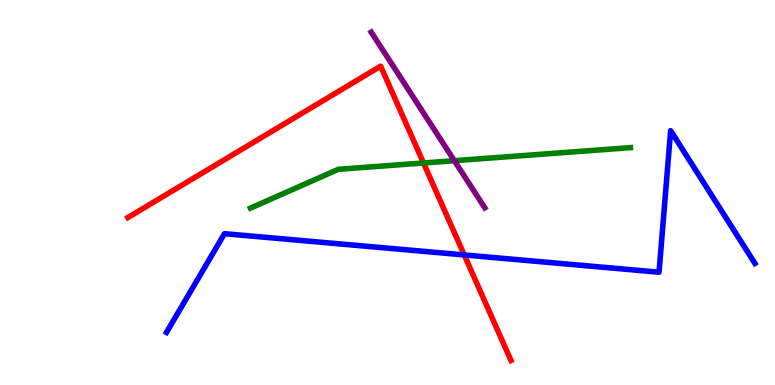[{'lines': ['blue', 'red'], 'intersections': [{'x': 5.99, 'y': 3.38}]}, {'lines': ['green', 'red'], 'intersections': [{'x': 5.46, 'y': 5.77}]}, {'lines': ['purple', 'red'], 'intersections': []}, {'lines': ['blue', 'green'], 'intersections': []}, {'lines': ['blue', 'purple'], 'intersections': []}, {'lines': ['green', 'purple'], 'intersections': [{'x': 5.86, 'y': 5.83}]}]